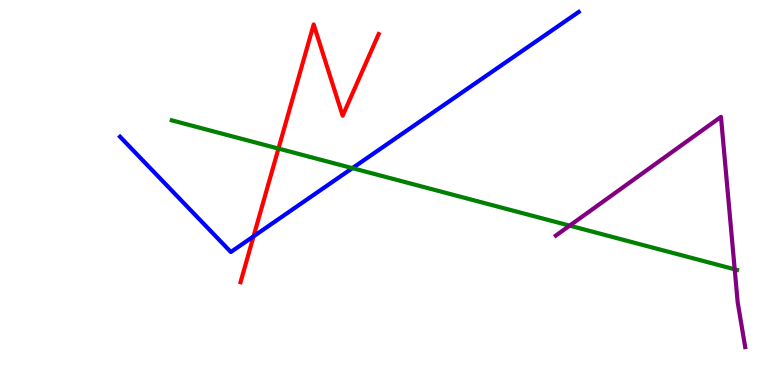[{'lines': ['blue', 'red'], 'intersections': [{'x': 3.27, 'y': 3.86}]}, {'lines': ['green', 'red'], 'intersections': [{'x': 3.59, 'y': 6.14}]}, {'lines': ['purple', 'red'], 'intersections': []}, {'lines': ['blue', 'green'], 'intersections': [{'x': 4.55, 'y': 5.63}]}, {'lines': ['blue', 'purple'], 'intersections': []}, {'lines': ['green', 'purple'], 'intersections': [{'x': 7.35, 'y': 4.14}, {'x': 9.48, 'y': 3.01}]}]